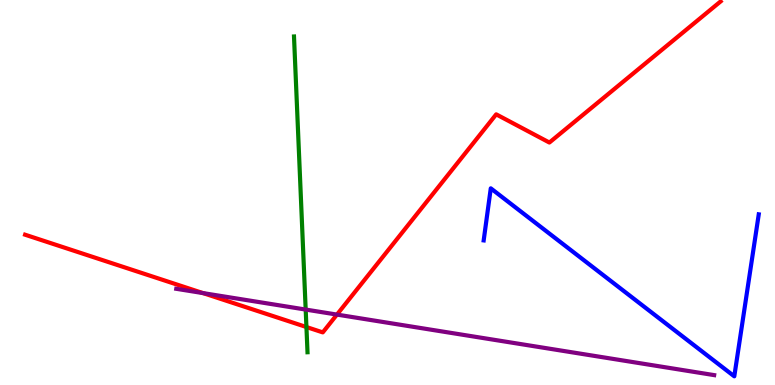[{'lines': ['blue', 'red'], 'intersections': []}, {'lines': ['green', 'red'], 'intersections': [{'x': 3.95, 'y': 1.51}]}, {'lines': ['purple', 'red'], 'intersections': [{'x': 2.62, 'y': 2.39}, {'x': 4.35, 'y': 1.83}]}, {'lines': ['blue', 'green'], 'intersections': []}, {'lines': ['blue', 'purple'], 'intersections': []}, {'lines': ['green', 'purple'], 'intersections': [{'x': 3.94, 'y': 1.96}]}]